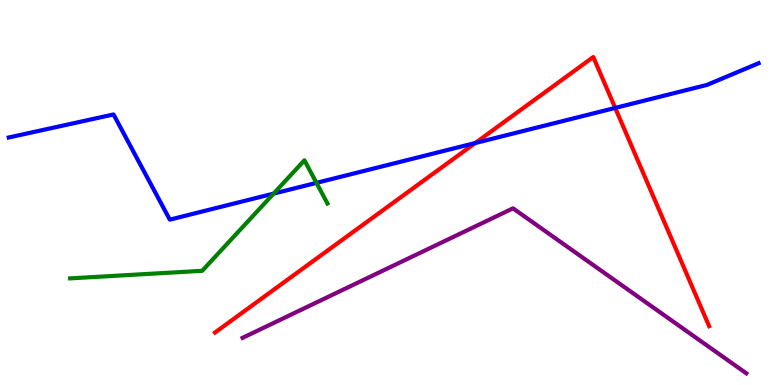[{'lines': ['blue', 'red'], 'intersections': [{'x': 6.13, 'y': 6.28}, {'x': 7.94, 'y': 7.2}]}, {'lines': ['green', 'red'], 'intersections': []}, {'lines': ['purple', 'red'], 'intersections': []}, {'lines': ['blue', 'green'], 'intersections': [{'x': 3.53, 'y': 4.97}, {'x': 4.08, 'y': 5.25}]}, {'lines': ['blue', 'purple'], 'intersections': []}, {'lines': ['green', 'purple'], 'intersections': []}]